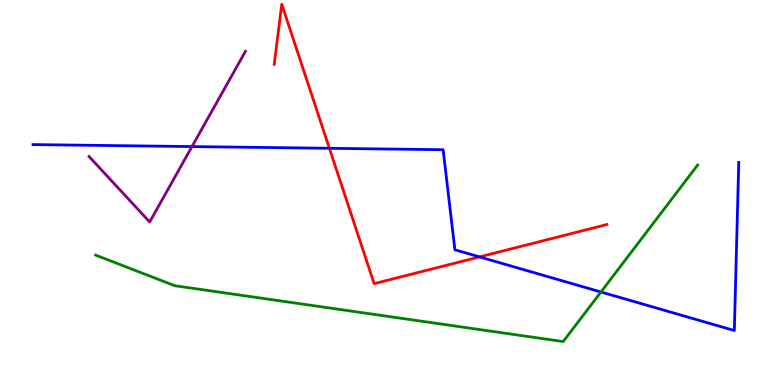[{'lines': ['blue', 'red'], 'intersections': [{'x': 4.25, 'y': 6.15}, {'x': 6.19, 'y': 3.33}]}, {'lines': ['green', 'red'], 'intersections': []}, {'lines': ['purple', 'red'], 'intersections': []}, {'lines': ['blue', 'green'], 'intersections': [{'x': 7.75, 'y': 2.42}]}, {'lines': ['blue', 'purple'], 'intersections': [{'x': 2.48, 'y': 6.19}]}, {'lines': ['green', 'purple'], 'intersections': []}]